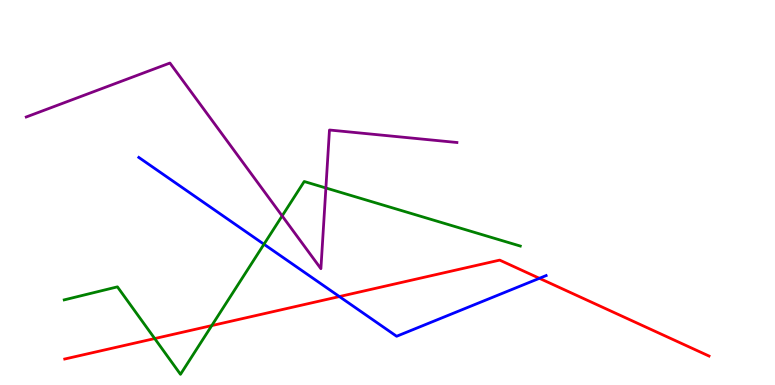[{'lines': ['blue', 'red'], 'intersections': [{'x': 4.38, 'y': 2.3}, {'x': 6.96, 'y': 2.77}]}, {'lines': ['green', 'red'], 'intersections': [{'x': 2.0, 'y': 1.21}, {'x': 2.73, 'y': 1.54}]}, {'lines': ['purple', 'red'], 'intersections': []}, {'lines': ['blue', 'green'], 'intersections': [{'x': 3.41, 'y': 3.66}]}, {'lines': ['blue', 'purple'], 'intersections': []}, {'lines': ['green', 'purple'], 'intersections': [{'x': 3.64, 'y': 4.39}, {'x': 4.21, 'y': 5.12}]}]